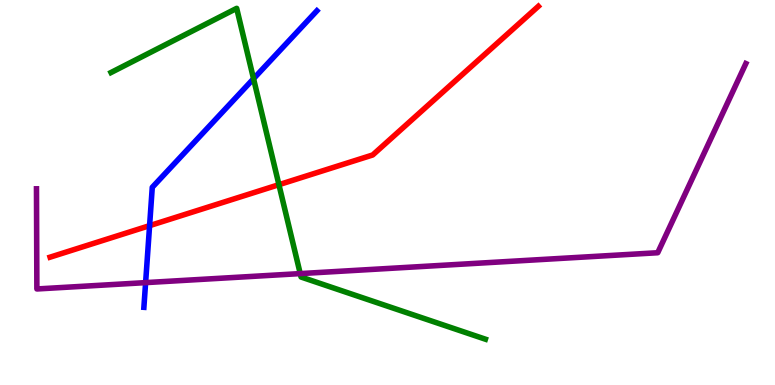[{'lines': ['blue', 'red'], 'intersections': [{'x': 1.93, 'y': 4.14}]}, {'lines': ['green', 'red'], 'intersections': [{'x': 3.6, 'y': 5.2}]}, {'lines': ['purple', 'red'], 'intersections': []}, {'lines': ['blue', 'green'], 'intersections': [{'x': 3.27, 'y': 7.96}]}, {'lines': ['blue', 'purple'], 'intersections': [{'x': 1.88, 'y': 2.66}]}, {'lines': ['green', 'purple'], 'intersections': [{'x': 3.87, 'y': 2.89}]}]